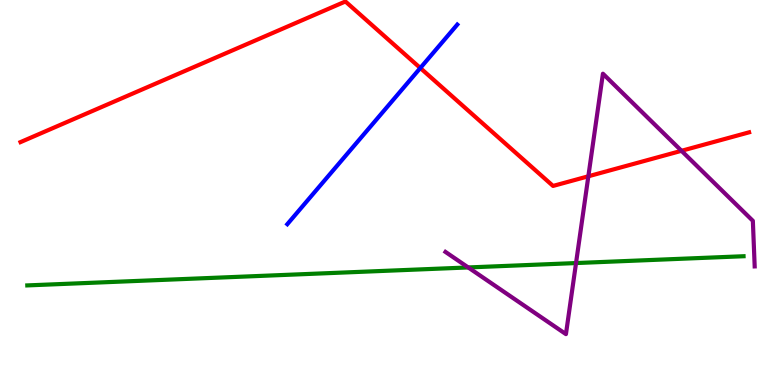[{'lines': ['blue', 'red'], 'intersections': [{'x': 5.42, 'y': 8.23}]}, {'lines': ['green', 'red'], 'intersections': []}, {'lines': ['purple', 'red'], 'intersections': [{'x': 7.59, 'y': 5.42}, {'x': 8.79, 'y': 6.08}]}, {'lines': ['blue', 'green'], 'intersections': []}, {'lines': ['blue', 'purple'], 'intersections': []}, {'lines': ['green', 'purple'], 'intersections': [{'x': 6.04, 'y': 3.05}, {'x': 7.43, 'y': 3.17}]}]